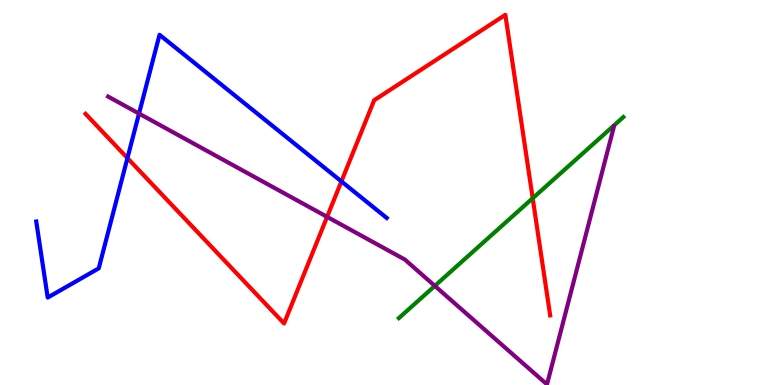[{'lines': ['blue', 'red'], 'intersections': [{'x': 1.64, 'y': 5.89}, {'x': 4.41, 'y': 5.29}]}, {'lines': ['green', 'red'], 'intersections': [{'x': 6.87, 'y': 4.85}]}, {'lines': ['purple', 'red'], 'intersections': [{'x': 4.22, 'y': 4.37}]}, {'lines': ['blue', 'green'], 'intersections': []}, {'lines': ['blue', 'purple'], 'intersections': [{'x': 1.79, 'y': 7.05}]}, {'lines': ['green', 'purple'], 'intersections': [{'x': 5.61, 'y': 2.57}]}]